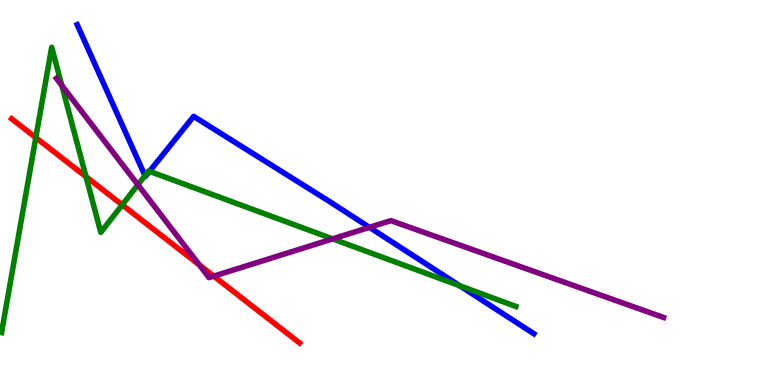[{'lines': ['blue', 'red'], 'intersections': []}, {'lines': ['green', 'red'], 'intersections': [{'x': 0.462, 'y': 6.43}, {'x': 1.11, 'y': 5.41}, {'x': 1.58, 'y': 4.68}]}, {'lines': ['purple', 'red'], 'intersections': [{'x': 2.57, 'y': 3.12}, {'x': 2.76, 'y': 2.83}]}, {'lines': ['blue', 'green'], 'intersections': [{'x': 1.87, 'y': 5.44}, {'x': 1.93, 'y': 5.55}, {'x': 5.93, 'y': 2.58}]}, {'lines': ['blue', 'purple'], 'intersections': [{'x': 4.77, 'y': 4.1}]}, {'lines': ['green', 'purple'], 'intersections': [{'x': 0.798, 'y': 7.78}, {'x': 1.78, 'y': 5.2}, {'x': 4.29, 'y': 3.8}]}]